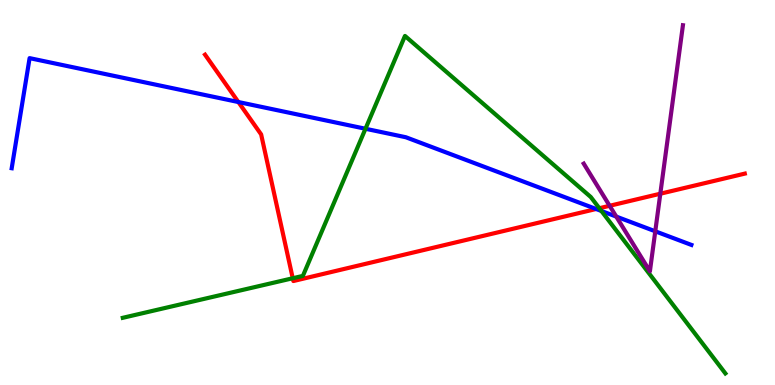[{'lines': ['blue', 'red'], 'intersections': [{'x': 3.08, 'y': 7.35}, {'x': 7.69, 'y': 4.57}]}, {'lines': ['green', 'red'], 'intersections': [{'x': 3.78, 'y': 2.77}, {'x': 7.73, 'y': 4.59}]}, {'lines': ['purple', 'red'], 'intersections': [{'x': 7.87, 'y': 4.65}, {'x': 8.52, 'y': 4.97}]}, {'lines': ['blue', 'green'], 'intersections': [{'x': 4.72, 'y': 6.66}, {'x': 7.76, 'y': 4.52}]}, {'lines': ['blue', 'purple'], 'intersections': [{'x': 7.95, 'y': 4.37}, {'x': 8.46, 'y': 3.99}]}, {'lines': ['green', 'purple'], 'intersections': []}]